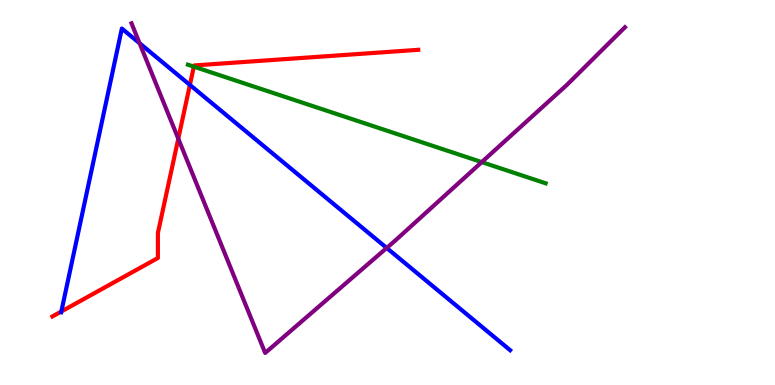[{'lines': ['blue', 'red'], 'intersections': [{'x': 0.792, 'y': 1.91}, {'x': 2.45, 'y': 7.79}]}, {'lines': ['green', 'red'], 'intersections': [{'x': 2.5, 'y': 8.27}]}, {'lines': ['purple', 'red'], 'intersections': [{'x': 2.3, 'y': 6.4}]}, {'lines': ['blue', 'green'], 'intersections': []}, {'lines': ['blue', 'purple'], 'intersections': [{'x': 1.8, 'y': 8.88}, {'x': 4.99, 'y': 3.56}]}, {'lines': ['green', 'purple'], 'intersections': [{'x': 6.22, 'y': 5.79}]}]